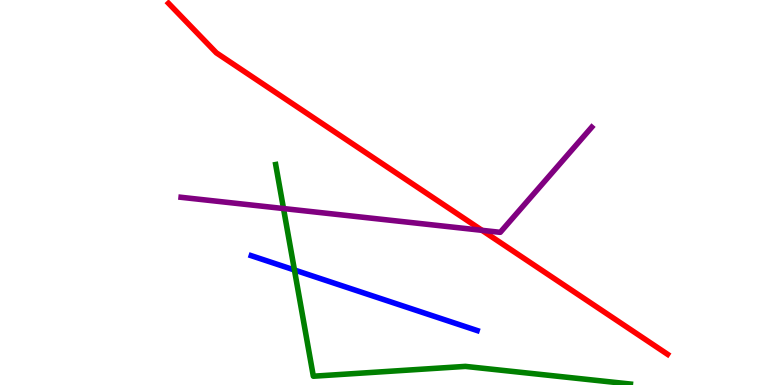[{'lines': ['blue', 'red'], 'intersections': []}, {'lines': ['green', 'red'], 'intersections': []}, {'lines': ['purple', 'red'], 'intersections': [{'x': 6.22, 'y': 4.02}]}, {'lines': ['blue', 'green'], 'intersections': [{'x': 3.8, 'y': 2.99}]}, {'lines': ['blue', 'purple'], 'intersections': []}, {'lines': ['green', 'purple'], 'intersections': [{'x': 3.66, 'y': 4.58}]}]